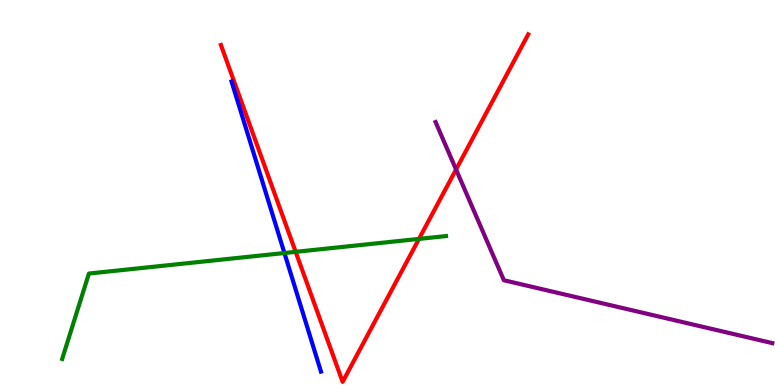[{'lines': ['blue', 'red'], 'intersections': []}, {'lines': ['green', 'red'], 'intersections': [{'x': 3.81, 'y': 3.46}, {'x': 5.41, 'y': 3.79}]}, {'lines': ['purple', 'red'], 'intersections': [{'x': 5.88, 'y': 5.6}]}, {'lines': ['blue', 'green'], 'intersections': [{'x': 3.67, 'y': 3.43}]}, {'lines': ['blue', 'purple'], 'intersections': []}, {'lines': ['green', 'purple'], 'intersections': []}]